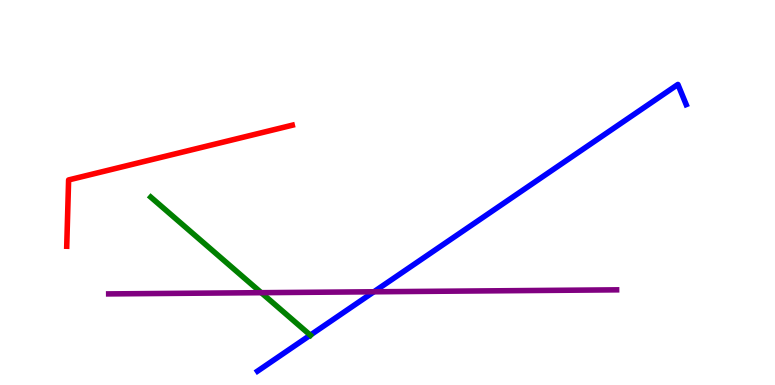[{'lines': ['blue', 'red'], 'intersections': []}, {'lines': ['green', 'red'], 'intersections': []}, {'lines': ['purple', 'red'], 'intersections': []}, {'lines': ['blue', 'green'], 'intersections': [{'x': 4.0, 'y': 1.3}]}, {'lines': ['blue', 'purple'], 'intersections': [{'x': 4.82, 'y': 2.42}]}, {'lines': ['green', 'purple'], 'intersections': [{'x': 3.37, 'y': 2.4}]}]